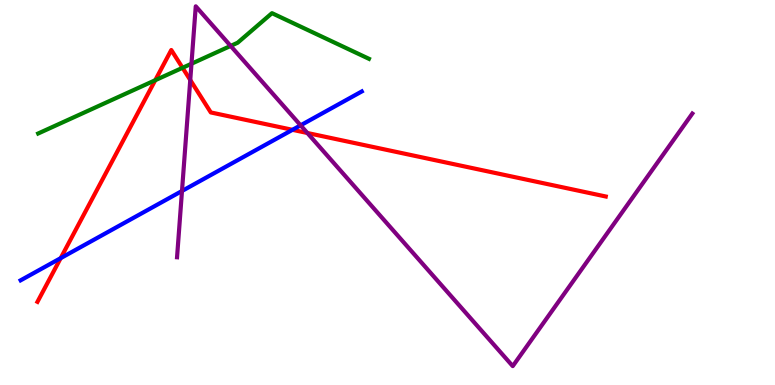[{'lines': ['blue', 'red'], 'intersections': [{'x': 0.783, 'y': 3.29}, {'x': 3.77, 'y': 6.63}]}, {'lines': ['green', 'red'], 'intersections': [{'x': 2.0, 'y': 7.92}, {'x': 2.36, 'y': 8.24}]}, {'lines': ['purple', 'red'], 'intersections': [{'x': 2.45, 'y': 7.92}, {'x': 3.97, 'y': 6.55}]}, {'lines': ['blue', 'green'], 'intersections': []}, {'lines': ['blue', 'purple'], 'intersections': [{'x': 2.35, 'y': 5.04}, {'x': 3.88, 'y': 6.74}]}, {'lines': ['green', 'purple'], 'intersections': [{'x': 2.47, 'y': 8.34}, {'x': 2.98, 'y': 8.81}]}]